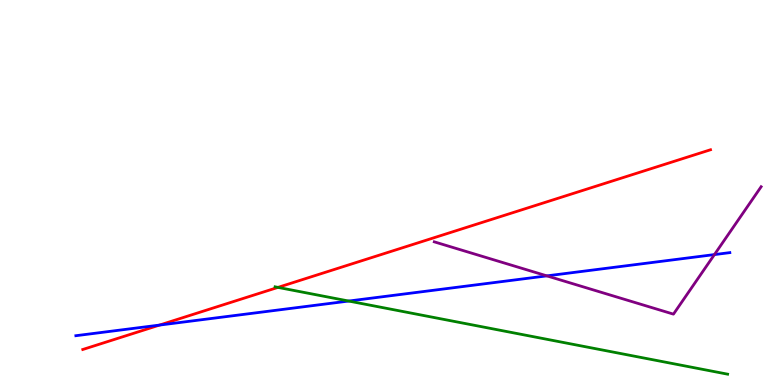[{'lines': ['blue', 'red'], 'intersections': [{'x': 2.06, 'y': 1.56}]}, {'lines': ['green', 'red'], 'intersections': [{'x': 3.59, 'y': 2.54}]}, {'lines': ['purple', 'red'], 'intersections': []}, {'lines': ['blue', 'green'], 'intersections': [{'x': 4.5, 'y': 2.18}]}, {'lines': ['blue', 'purple'], 'intersections': [{'x': 7.06, 'y': 2.83}, {'x': 9.22, 'y': 3.39}]}, {'lines': ['green', 'purple'], 'intersections': []}]